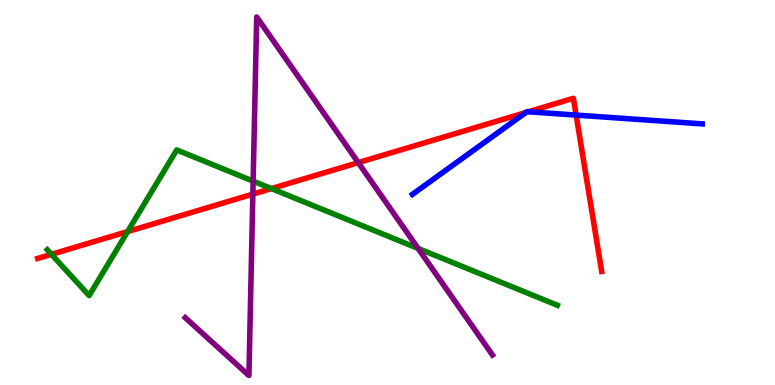[{'lines': ['blue', 'red'], 'intersections': [{'x': 6.78, 'y': 7.08}, {'x': 6.82, 'y': 7.1}, {'x': 7.43, 'y': 7.01}]}, {'lines': ['green', 'red'], 'intersections': [{'x': 0.664, 'y': 3.39}, {'x': 1.65, 'y': 3.99}, {'x': 3.5, 'y': 5.1}]}, {'lines': ['purple', 'red'], 'intersections': [{'x': 3.26, 'y': 4.96}, {'x': 4.62, 'y': 5.78}]}, {'lines': ['blue', 'green'], 'intersections': []}, {'lines': ['blue', 'purple'], 'intersections': []}, {'lines': ['green', 'purple'], 'intersections': [{'x': 3.27, 'y': 5.3}, {'x': 5.4, 'y': 3.55}]}]